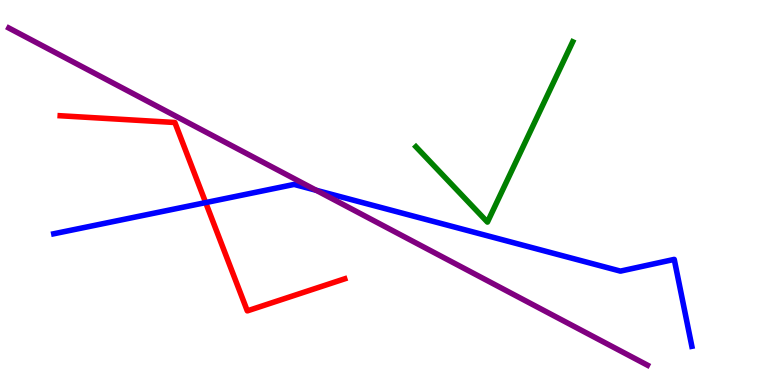[{'lines': ['blue', 'red'], 'intersections': [{'x': 2.65, 'y': 4.74}]}, {'lines': ['green', 'red'], 'intersections': []}, {'lines': ['purple', 'red'], 'intersections': []}, {'lines': ['blue', 'green'], 'intersections': []}, {'lines': ['blue', 'purple'], 'intersections': [{'x': 4.08, 'y': 5.06}]}, {'lines': ['green', 'purple'], 'intersections': []}]